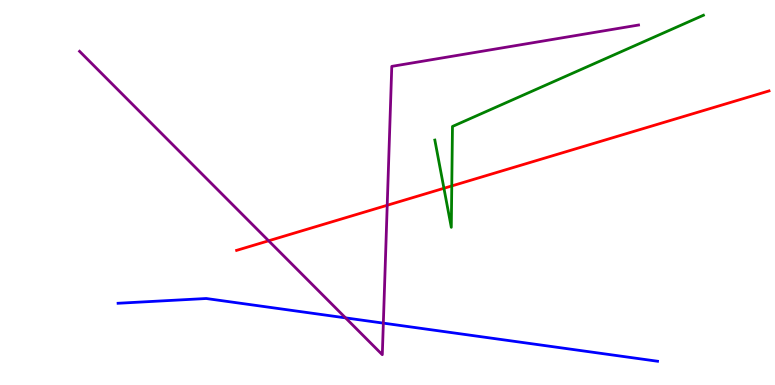[{'lines': ['blue', 'red'], 'intersections': []}, {'lines': ['green', 'red'], 'intersections': [{'x': 5.73, 'y': 5.11}, {'x': 5.83, 'y': 5.17}]}, {'lines': ['purple', 'red'], 'intersections': [{'x': 3.47, 'y': 3.75}, {'x': 5.0, 'y': 4.67}]}, {'lines': ['blue', 'green'], 'intersections': []}, {'lines': ['blue', 'purple'], 'intersections': [{'x': 4.46, 'y': 1.74}, {'x': 4.95, 'y': 1.61}]}, {'lines': ['green', 'purple'], 'intersections': []}]